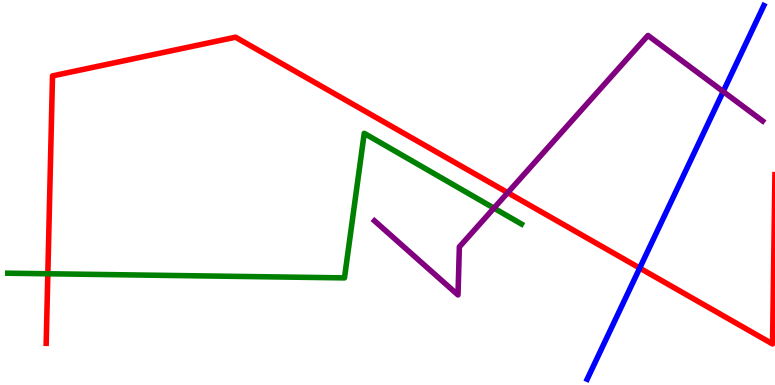[{'lines': ['blue', 'red'], 'intersections': [{'x': 8.25, 'y': 3.04}]}, {'lines': ['green', 'red'], 'intersections': [{'x': 0.617, 'y': 2.89}]}, {'lines': ['purple', 'red'], 'intersections': [{'x': 6.55, 'y': 5.0}]}, {'lines': ['blue', 'green'], 'intersections': []}, {'lines': ['blue', 'purple'], 'intersections': [{'x': 9.33, 'y': 7.62}]}, {'lines': ['green', 'purple'], 'intersections': [{'x': 6.37, 'y': 4.59}]}]